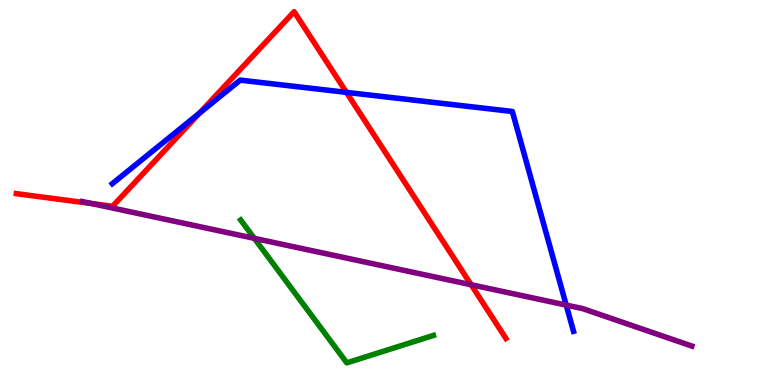[{'lines': ['blue', 'red'], 'intersections': [{'x': 2.58, 'y': 7.06}, {'x': 4.47, 'y': 7.6}]}, {'lines': ['green', 'red'], 'intersections': []}, {'lines': ['purple', 'red'], 'intersections': [{'x': 1.18, 'y': 4.71}, {'x': 6.08, 'y': 2.6}]}, {'lines': ['blue', 'green'], 'intersections': []}, {'lines': ['blue', 'purple'], 'intersections': [{'x': 7.31, 'y': 2.08}]}, {'lines': ['green', 'purple'], 'intersections': [{'x': 3.28, 'y': 3.81}]}]